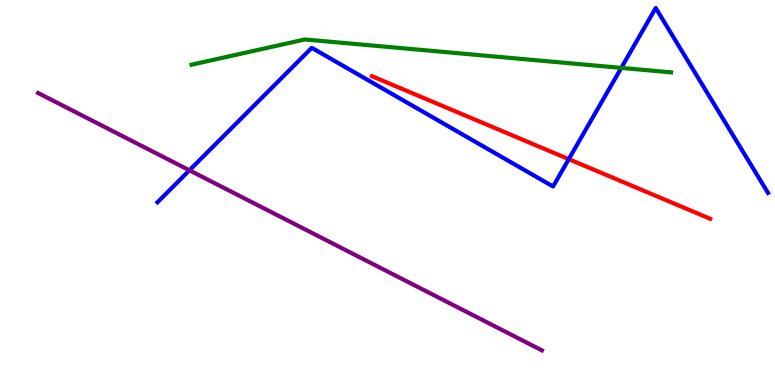[{'lines': ['blue', 'red'], 'intersections': [{'x': 7.34, 'y': 5.87}]}, {'lines': ['green', 'red'], 'intersections': []}, {'lines': ['purple', 'red'], 'intersections': []}, {'lines': ['blue', 'green'], 'intersections': [{'x': 8.02, 'y': 8.24}]}, {'lines': ['blue', 'purple'], 'intersections': [{'x': 2.44, 'y': 5.58}]}, {'lines': ['green', 'purple'], 'intersections': []}]